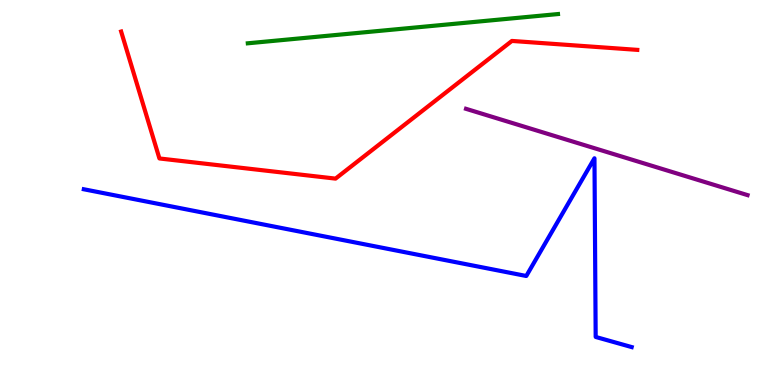[{'lines': ['blue', 'red'], 'intersections': []}, {'lines': ['green', 'red'], 'intersections': []}, {'lines': ['purple', 'red'], 'intersections': []}, {'lines': ['blue', 'green'], 'intersections': []}, {'lines': ['blue', 'purple'], 'intersections': []}, {'lines': ['green', 'purple'], 'intersections': []}]